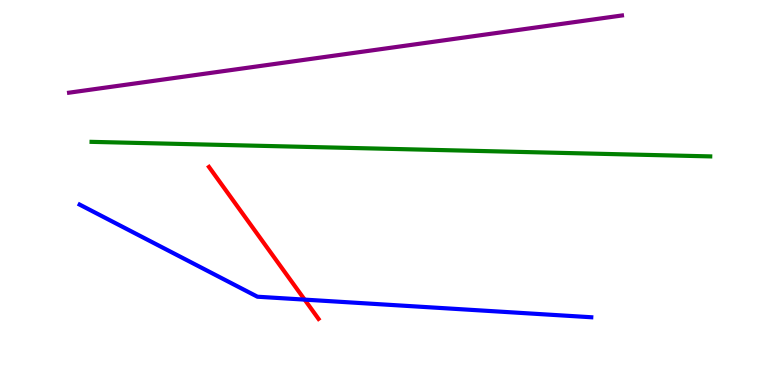[{'lines': ['blue', 'red'], 'intersections': [{'x': 3.93, 'y': 2.22}]}, {'lines': ['green', 'red'], 'intersections': []}, {'lines': ['purple', 'red'], 'intersections': []}, {'lines': ['blue', 'green'], 'intersections': []}, {'lines': ['blue', 'purple'], 'intersections': []}, {'lines': ['green', 'purple'], 'intersections': []}]